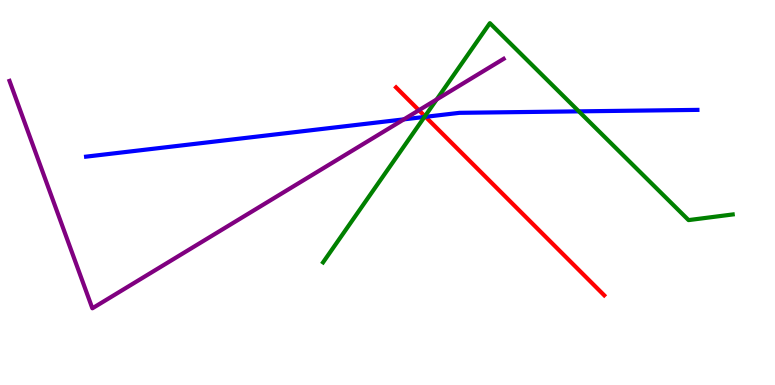[{'lines': ['blue', 'red'], 'intersections': [{'x': 5.49, 'y': 6.97}]}, {'lines': ['green', 'red'], 'intersections': [{'x': 5.48, 'y': 6.98}]}, {'lines': ['purple', 'red'], 'intersections': [{'x': 5.41, 'y': 7.14}]}, {'lines': ['blue', 'green'], 'intersections': [{'x': 5.48, 'y': 6.96}, {'x': 7.47, 'y': 7.11}]}, {'lines': ['blue', 'purple'], 'intersections': [{'x': 5.21, 'y': 6.9}]}, {'lines': ['green', 'purple'], 'intersections': [{'x': 5.63, 'y': 7.42}]}]